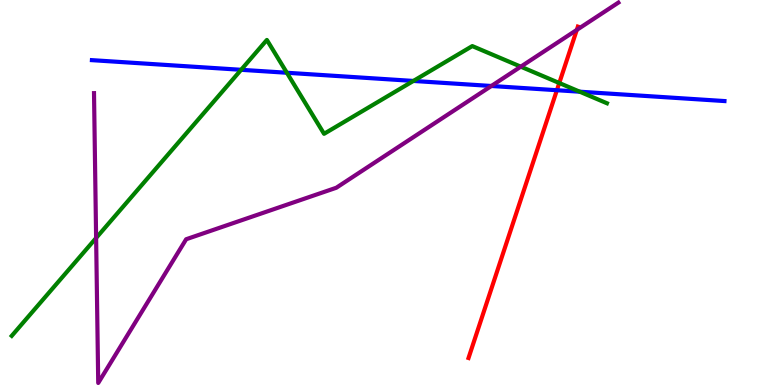[{'lines': ['blue', 'red'], 'intersections': [{'x': 7.19, 'y': 7.66}]}, {'lines': ['green', 'red'], 'intersections': [{'x': 7.22, 'y': 7.84}]}, {'lines': ['purple', 'red'], 'intersections': [{'x': 7.44, 'y': 9.22}]}, {'lines': ['blue', 'green'], 'intersections': [{'x': 3.11, 'y': 8.19}, {'x': 3.7, 'y': 8.11}, {'x': 5.33, 'y': 7.9}, {'x': 7.48, 'y': 7.62}]}, {'lines': ['blue', 'purple'], 'intersections': [{'x': 6.34, 'y': 7.77}]}, {'lines': ['green', 'purple'], 'intersections': [{'x': 1.24, 'y': 3.82}, {'x': 6.72, 'y': 8.27}]}]